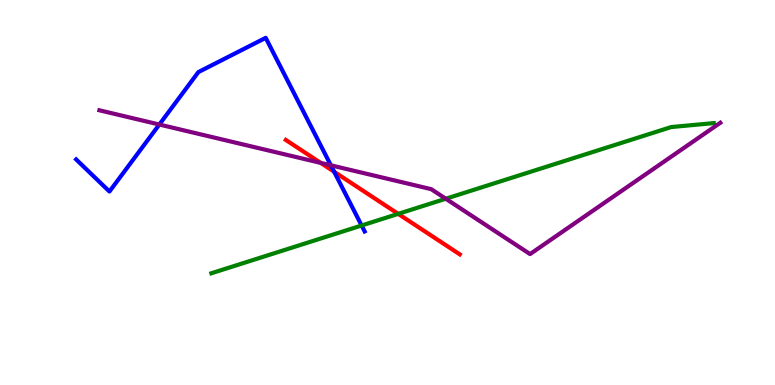[{'lines': ['blue', 'red'], 'intersections': [{'x': 4.31, 'y': 5.54}]}, {'lines': ['green', 'red'], 'intersections': [{'x': 5.14, 'y': 4.45}]}, {'lines': ['purple', 'red'], 'intersections': [{'x': 4.14, 'y': 5.77}]}, {'lines': ['blue', 'green'], 'intersections': [{'x': 4.67, 'y': 4.14}]}, {'lines': ['blue', 'purple'], 'intersections': [{'x': 2.06, 'y': 6.77}, {'x': 4.27, 'y': 5.71}]}, {'lines': ['green', 'purple'], 'intersections': [{'x': 5.75, 'y': 4.84}]}]